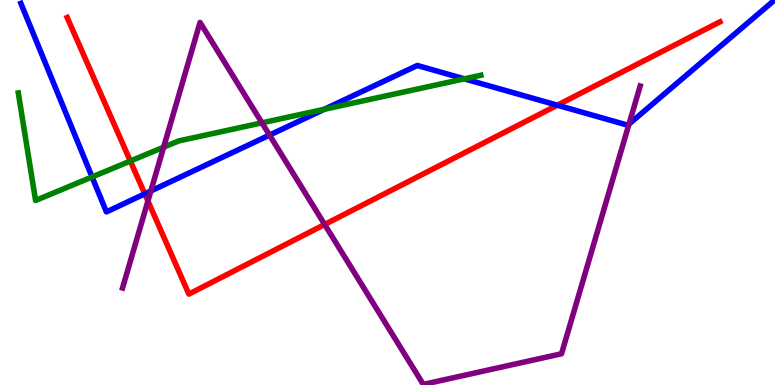[{'lines': ['blue', 'red'], 'intersections': [{'x': 1.87, 'y': 4.97}, {'x': 7.19, 'y': 7.27}]}, {'lines': ['green', 'red'], 'intersections': [{'x': 1.68, 'y': 5.82}]}, {'lines': ['purple', 'red'], 'intersections': [{'x': 1.91, 'y': 4.78}, {'x': 4.19, 'y': 4.17}]}, {'lines': ['blue', 'green'], 'intersections': [{'x': 1.19, 'y': 5.4}, {'x': 4.18, 'y': 7.16}, {'x': 5.99, 'y': 7.95}]}, {'lines': ['blue', 'purple'], 'intersections': [{'x': 1.95, 'y': 5.04}, {'x': 3.48, 'y': 6.49}, {'x': 8.12, 'y': 6.78}]}, {'lines': ['green', 'purple'], 'intersections': [{'x': 2.11, 'y': 6.18}, {'x': 3.38, 'y': 6.81}]}]